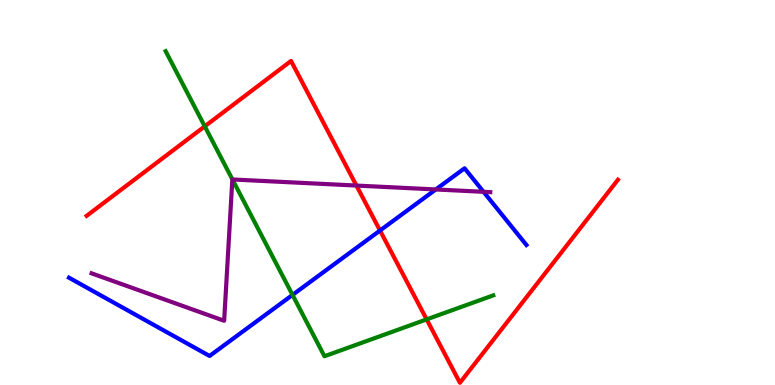[{'lines': ['blue', 'red'], 'intersections': [{'x': 4.9, 'y': 4.01}]}, {'lines': ['green', 'red'], 'intersections': [{'x': 2.64, 'y': 6.72}, {'x': 5.51, 'y': 1.7}]}, {'lines': ['purple', 'red'], 'intersections': [{'x': 4.6, 'y': 5.18}]}, {'lines': ['blue', 'green'], 'intersections': [{'x': 3.77, 'y': 2.34}]}, {'lines': ['blue', 'purple'], 'intersections': [{'x': 5.62, 'y': 5.08}, {'x': 6.24, 'y': 5.02}]}, {'lines': ['green', 'purple'], 'intersections': [{'x': 3.0, 'y': 5.34}]}]